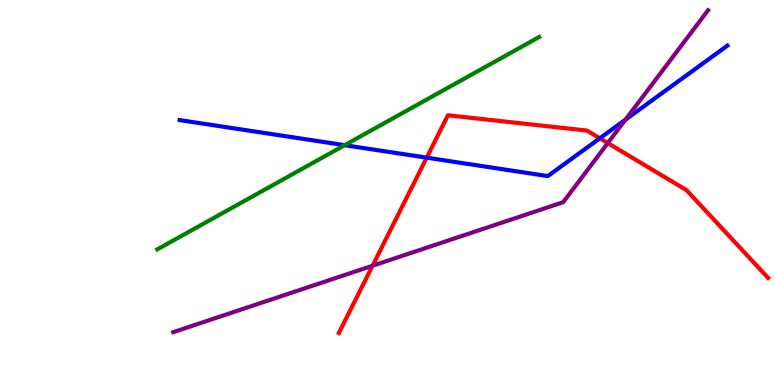[{'lines': ['blue', 'red'], 'intersections': [{'x': 5.51, 'y': 5.9}, {'x': 7.74, 'y': 6.41}]}, {'lines': ['green', 'red'], 'intersections': []}, {'lines': ['purple', 'red'], 'intersections': [{'x': 4.81, 'y': 3.1}, {'x': 7.84, 'y': 6.28}]}, {'lines': ['blue', 'green'], 'intersections': [{'x': 4.45, 'y': 6.23}]}, {'lines': ['blue', 'purple'], 'intersections': [{'x': 8.07, 'y': 6.89}]}, {'lines': ['green', 'purple'], 'intersections': []}]